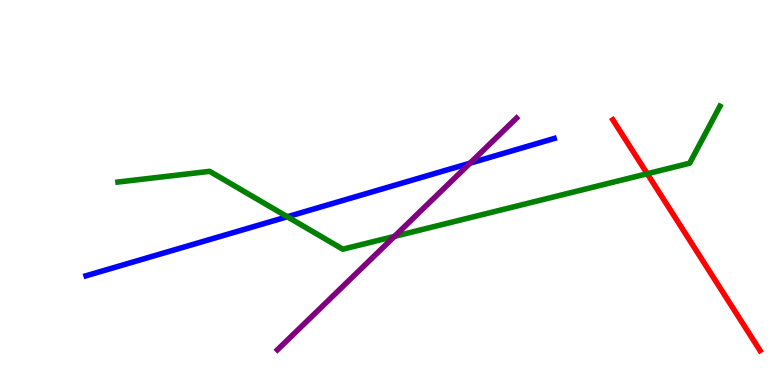[{'lines': ['blue', 'red'], 'intersections': []}, {'lines': ['green', 'red'], 'intersections': [{'x': 8.35, 'y': 5.49}]}, {'lines': ['purple', 'red'], 'intersections': []}, {'lines': ['blue', 'green'], 'intersections': [{'x': 3.71, 'y': 4.37}]}, {'lines': ['blue', 'purple'], 'intersections': [{'x': 6.06, 'y': 5.76}]}, {'lines': ['green', 'purple'], 'intersections': [{'x': 5.09, 'y': 3.86}]}]